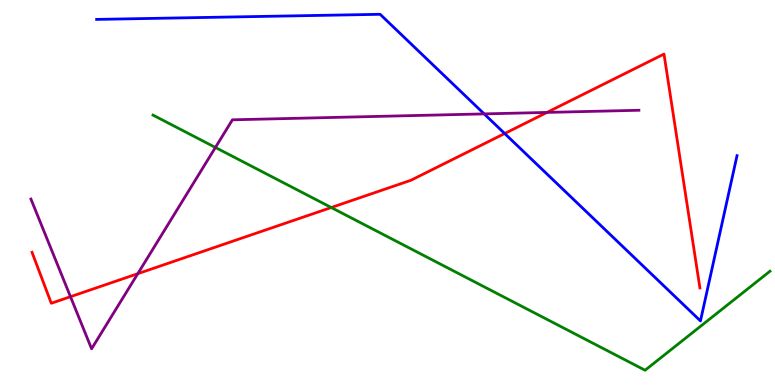[{'lines': ['blue', 'red'], 'intersections': [{'x': 6.51, 'y': 6.53}]}, {'lines': ['green', 'red'], 'intersections': [{'x': 4.27, 'y': 4.61}]}, {'lines': ['purple', 'red'], 'intersections': [{'x': 0.909, 'y': 2.29}, {'x': 1.78, 'y': 2.89}, {'x': 7.06, 'y': 7.08}]}, {'lines': ['blue', 'green'], 'intersections': []}, {'lines': ['blue', 'purple'], 'intersections': [{'x': 6.25, 'y': 7.04}]}, {'lines': ['green', 'purple'], 'intersections': [{'x': 2.78, 'y': 6.17}]}]